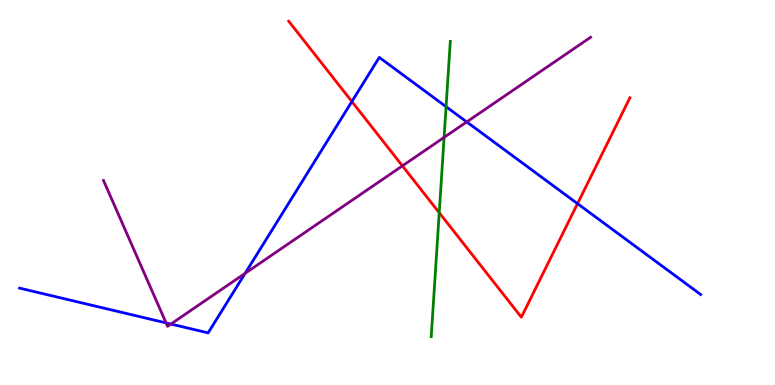[{'lines': ['blue', 'red'], 'intersections': [{'x': 4.54, 'y': 7.36}, {'x': 7.45, 'y': 4.71}]}, {'lines': ['green', 'red'], 'intersections': [{'x': 5.67, 'y': 4.47}]}, {'lines': ['purple', 'red'], 'intersections': [{'x': 5.19, 'y': 5.69}]}, {'lines': ['blue', 'green'], 'intersections': [{'x': 5.76, 'y': 7.23}]}, {'lines': ['blue', 'purple'], 'intersections': [{'x': 2.14, 'y': 1.61}, {'x': 2.21, 'y': 1.58}, {'x': 3.16, 'y': 2.9}, {'x': 6.02, 'y': 6.83}]}, {'lines': ['green', 'purple'], 'intersections': [{'x': 5.73, 'y': 6.43}]}]